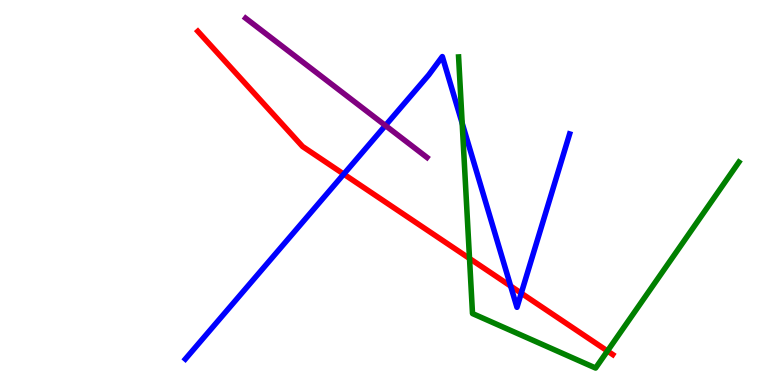[{'lines': ['blue', 'red'], 'intersections': [{'x': 4.44, 'y': 5.48}, {'x': 6.59, 'y': 2.57}, {'x': 6.73, 'y': 2.38}]}, {'lines': ['green', 'red'], 'intersections': [{'x': 6.06, 'y': 3.29}, {'x': 7.84, 'y': 0.883}]}, {'lines': ['purple', 'red'], 'intersections': []}, {'lines': ['blue', 'green'], 'intersections': [{'x': 5.96, 'y': 6.8}]}, {'lines': ['blue', 'purple'], 'intersections': [{'x': 4.97, 'y': 6.74}]}, {'lines': ['green', 'purple'], 'intersections': []}]